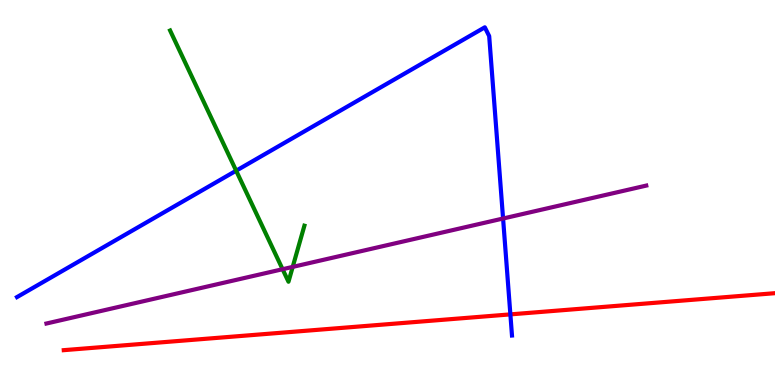[{'lines': ['blue', 'red'], 'intersections': [{'x': 6.59, 'y': 1.83}]}, {'lines': ['green', 'red'], 'intersections': []}, {'lines': ['purple', 'red'], 'intersections': []}, {'lines': ['blue', 'green'], 'intersections': [{'x': 3.05, 'y': 5.57}]}, {'lines': ['blue', 'purple'], 'intersections': [{'x': 6.49, 'y': 4.32}]}, {'lines': ['green', 'purple'], 'intersections': [{'x': 3.65, 'y': 3.01}, {'x': 3.78, 'y': 3.07}]}]